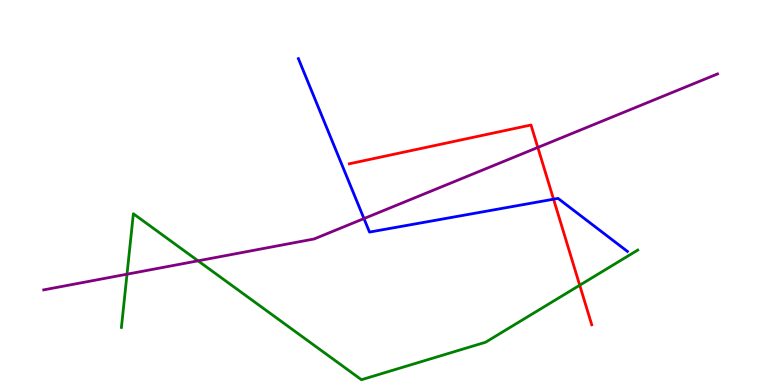[{'lines': ['blue', 'red'], 'intersections': [{'x': 7.14, 'y': 4.83}]}, {'lines': ['green', 'red'], 'intersections': [{'x': 7.48, 'y': 2.59}]}, {'lines': ['purple', 'red'], 'intersections': [{'x': 6.94, 'y': 6.17}]}, {'lines': ['blue', 'green'], 'intersections': []}, {'lines': ['blue', 'purple'], 'intersections': [{'x': 4.7, 'y': 4.32}]}, {'lines': ['green', 'purple'], 'intersections': [{'x': 1.64, 'y': 2.88}, {'x': 2.56, 'y': 3.23}]}]